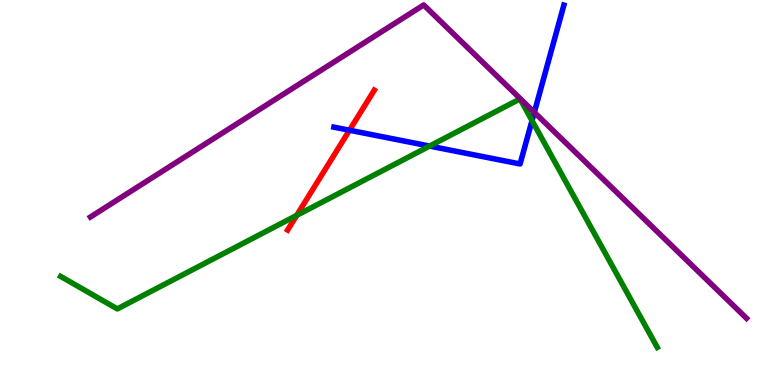[{'lines': ['blue', 'red'], 'intersections': [{'x': 4.51, 'y': 6.62}]}, {'lines': ['green', 'red'], 'intersections': [{'x': 3.83, 'y': 4.41}]}, {'lines': ['purple', 'red'], 'intersections': []}, {'lines': ['blue', 'green'], 'intersections': [{'x': 5.54, 'y': 6.21}, {'x': 6.86, 'y': 6.87}]}, {'lines': ['blue', 'purple'], 'intersections': [{'x': 6.89, 'y': 7.08}]}, {'lines': ['green', 'purple'], 'intersections': []}]